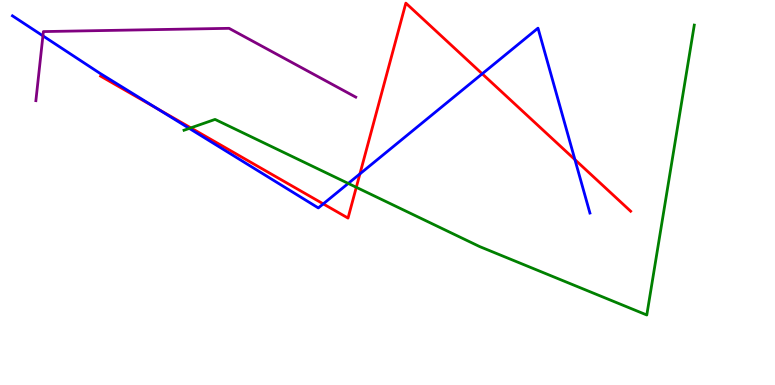[{'lines': ['blue', 'red'], 'intersections': [{'x': 2.02, 'y': 7.19}, {'x': 4.17, 'y': 4.7}, {'x': 4.64, 'y': 5.48}, {'x': 6.22, 'y': 8.08}, {'x': 7.42, 'y': 5.85}]}, {'lines': ['green', 'red'], 'intersections': [{'x': 2.46, 'y': 6.68}, {'x': 4.6, 'y': 5.14}]}, {'lines': ['purple', 'red'], 'intersections': []}, {'lines': ['blue', 'green'], 'intersections': [{'x': 2.44, 'y': 6.67}, {'x': 4.49, 'y': 5.24}]}, {'lines': ['blue', 'purple'], 'intersections': [{'x': 0.554, 'y': 9.07}]}, {'lines': ['green', 'purple'], 'intersections': []}]